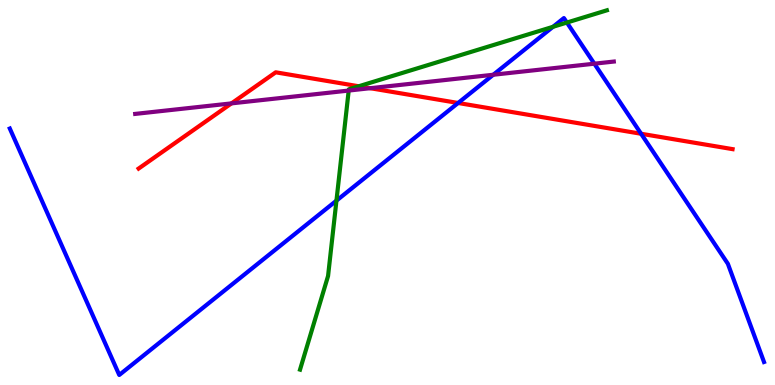[{'lines': ['blue', 'red'], 'intersections': [{'x': 5.91, 'y': 7.33}, {'x': 8.27, 'y': 6.53}]}, {'lines': ['green', 'red'], 'intersections': [{'x': 4.63, 'y': 7.76}]}, {'lines': ['purple', 'red'], 'intersections': [{'x': 2.99, 'y': 7.31}, {'x': 4.78, 'y': 7.71}]}, {'lines': ['blue', 'green'], 'intersections': [{'x': 4.34, 'y': 4.79}, {'x': 7.14, 'y': 9.3}, {'x': 7.31, 'y': 9.41}]}, {'lines': ['blue', 'purple'], 'intersections': [{'x': 6.36, 'y': 8.06}, {'x': 7.67, 'y': 8.35}]}, {'lines': ['green', 'purple'], 'intersections': [{'x': 4.5, 'y': 7.65}]}]